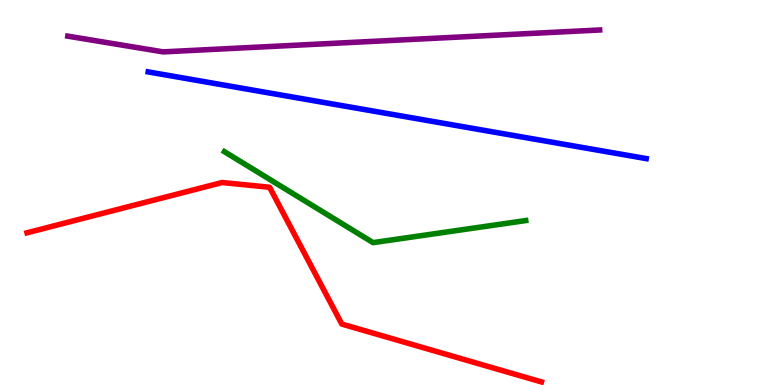[{'lines': ['blue', 'red'], 'intersections': []}, {'lines': ['green', 'red'], 'intersections': []}, {'lines': ['purple', 'red'], 'intersections': []}, {'lines': ['blue', 'green'], 'intersections': []}, {'lines': ['blue', 'purple'], 'intersections': []}, {'lines': ['green', 'purple'], 'intersections': []}]